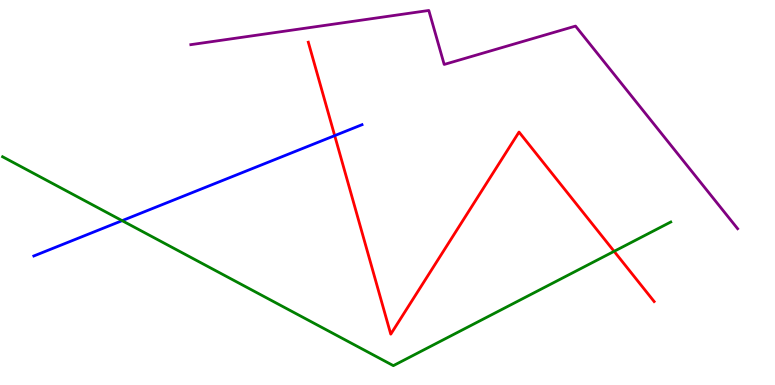[{'lines': ['blue', 'red'], 'intersections': [{'x': 4.32, 'y': 6.48}]}, {'lines': ['green', 'red'], 'intersections': [{'x': 7.92, 'y': 3.47}]}, {'lines': ['purple', 'red'], 'intersections': []}, {'lines': ['blue', 'green'], 'intersections': [{'x': 1.58, 'y': 4.27}]}, {'lines': ['blue', 'purple'], 'intersections': []}, {'lines': ['green', 'purple'], 'intersections': []}]